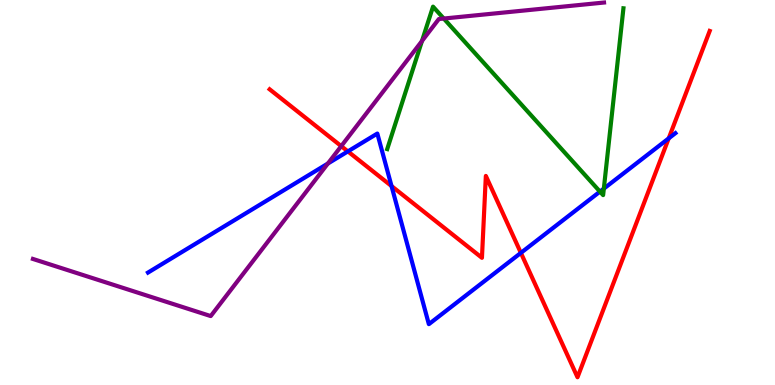[{'lines': ['blue', 'red'], 'intersections': [{'x': 4.49, 'y': 6.07}, {'x': 5.05, 'y': 5.17}, {'x': 6.72, 'y': 3.43}, {'x': 8.63, 'y': 6.41}]}, {'lines': ['green', 'red'], 'intersections': []}, {'lines': ['purple', 'red'], 'intersections': [{'x': 4.4, 'y': 6.2}]}, {'lines': ['blue', 'green'], 'intersections': [{'x': 7.74, 'y': 5.02}, {'x': 7.79, 'y': 5.1}]}, {'lines': ['blue', 'purple'], 'intersections': [{'x': 4.23, 'y': 5.75}]}, {'lines': ['green', 'purple'], 'intersections': [{'x': 5.44, 'y': 8.93}, {'x': 5.73, 'y': 9.52}]}]